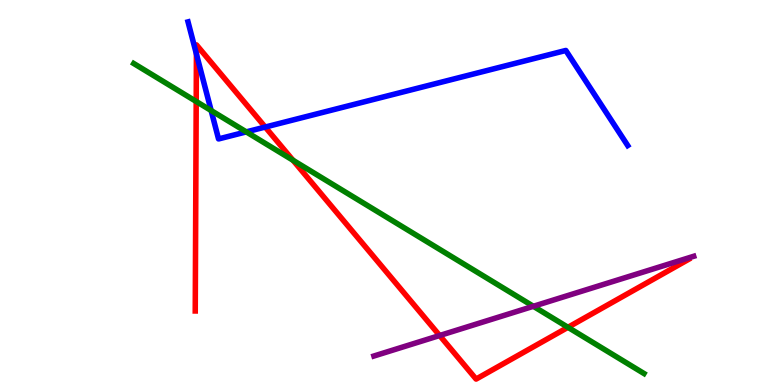[{'lines': ['blue', 'red'], 'intersections': [{'x': 2.53, 'y': 8.6}, {'x': 3.42, 'y': 6.7}]}, {'lines': ['green', 'red'], 'intersections': [{'x': 2.53, 'y': 7.36}, {'x': 3.78, 'y': 5.84}, {'x': 7.33, 'y': 1.5}]}, {'lines': ['purple', 'red'], 'intersections': [{'x': 5.67, 'y': 1.29}]}, {'lines': ['blue', 'green'], 'intersections': [{'x': 2.72, 'y': 7.13}, {'x': 3.18, 'y': 6.57}]}, {'lines': ['blue', 'purple'], 'intersections': []}, {'lines': ['green', 'purple'], 'intersections': [{'x': 6.88, 'y': 2.04}]}]